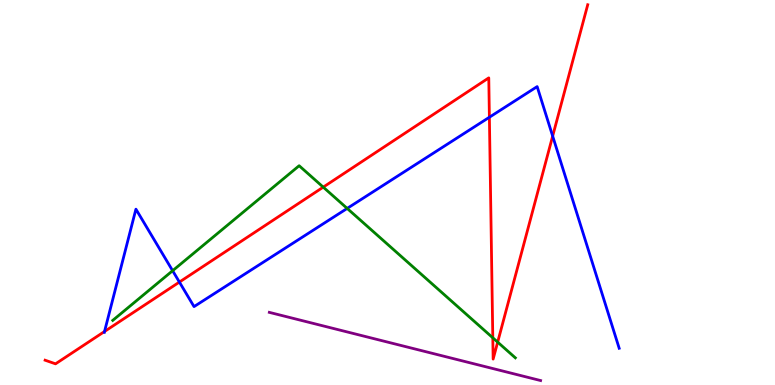[{'lines': ['blue', 'red'], 'intersections': [{'x': 1.35, 'y': 1.39}, {'x': 2.31, 'y': 2.67}, {'x': 6.31, 'y': 6.95}, {'x': 7.13, 'y': 6.46}]}, {'lines': ['green', 'red'], 'intersections': [{'x': 4.17, 'y': 5.14}, {'x': 6.36, 'y': 1.23}, {'x': 6.42, 'y': 1.11}]}, {'lines': ['purple', 'red'], 'intersections': []}, {'lines': ['blue', 'green'], 'intersections': [{'x': 2.23, 'y': 2.97}, {'x': 4.48, 'y': 4.59}]}, {'lines': ['blue', 'purple'], 'intersections': []}, {'lines': ['green', 'purple'], 'intersections': []}]